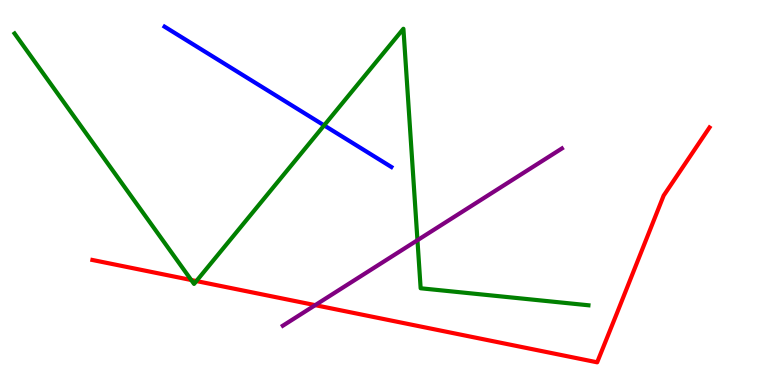[{'lines': ['blue', 'red'], 'intersections': []}, {'lines': ['green', 'red'], 'intersections': [{'x': 2.47, 'y': 2.73}, {'x': 2.53, 'y': 2.7}]}, {'lines': ['purple', 'red'], 'intersections': [{'x': 4.07, 'y': 2.07}]}, {'lines': ['blue', 'green'], 'intersections': [{'x': 4.18, 'y': 6.74}]}, {'lines': ['blue', 'purple'], 'intersections': []}, {'lines': ['green', 'purple'], 'intersections': [{'x': 5.39, 'y': 3.76}]}]